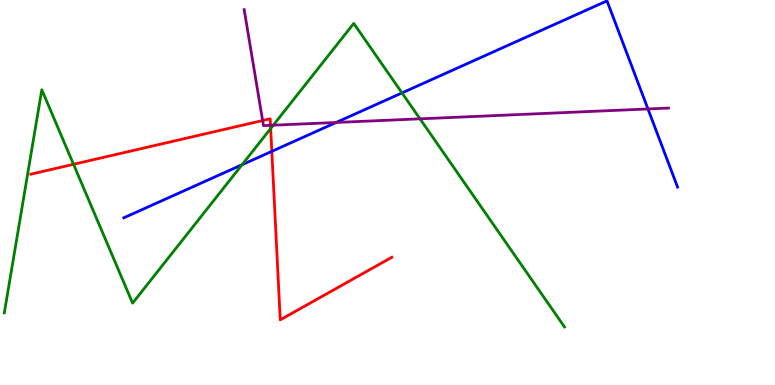[{'lines': ['blue', 'red'], 'intersections': [{'x': 3.51, 'y': 6.07}]}, {'lines': ['green', 'red'], 'intersections': [{'x': 0.949, 'y': 5.73}, {'x': 3.49, 'y': 6.66}]}, {'lines': ['purple', 'red'], 'intersections': [{'x': 3.39, 'y': 6.87}, {'x': 3.49, 'y': 6.74}]}, {'lines': ['blue', 'green'], 'intersections': [{'x': 3.12, 'y': 5.72}, {'x': 5.19, 'y': 7.59}]}, {'lines': ['blue', 'purple'], 'intersections': [{'x': 4.34, 'y': 6.82}, {'x': 8.36, 'y': 7.17}]}, {'lines': ['green', 'purple'], 'intersections': [{'x': 3.53, 'y': 6.75}, {'x': 5.42, 'y': 6.91}]}]